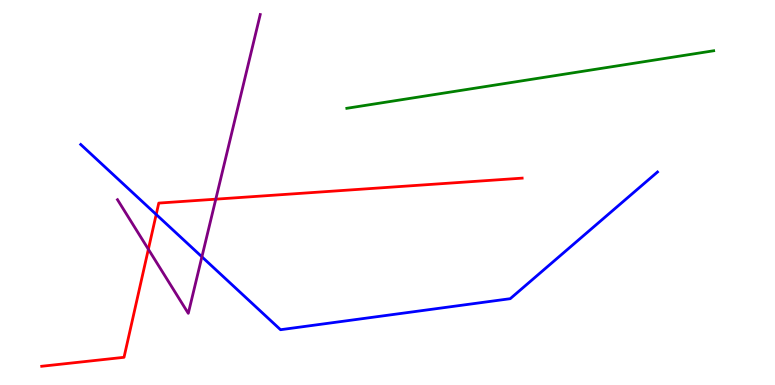[{'lines': ['blue', 'red'], 'intersections': [{'x': 2.02, 'y': 4.43}]}, {'lines': ['green', 'red'], 'intersections': []}, {'lines': ['purple', 'red'], 'intersections': [{'x': 1.91, 'y': 3.53}, {'x': 2.78, 'y': 4.83}]}, {'lines': ['blue', 'green'], 'intersections': []}, {'lines': ['blue', 'purple'], 'intersections': [{'x': 2.61, 'y': 3.33}]}, {'lines': ['green', 'purple'], 'intersections': []}]